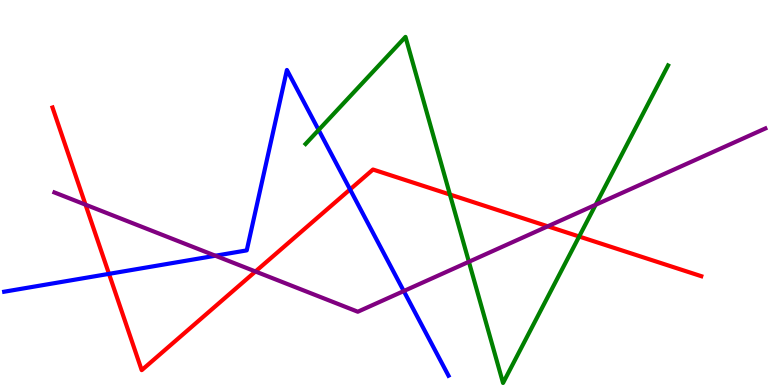[{'lines': ['blue', 'red'], 'intersections': [{'x': 1.41, 'y': 2.89}, {'x': 4.52, 'y': 5.08}]}, {'lines': ['green', 'red'], 'intersections': [{'x': 5.81, 'y': 4.95}, {'x': 7.47, 'y': 3.86}]}, {'lines': ['purple', 'red'], 'intersections': [{'x': 1.1, 'y': 4.68}, {'x': 3.3, 'y': 2.95}, {'x': 7.07, 'y': 4.12}]}, {'lines': ['blue', 'green'], 'intersections': [{'x': 4.11, 'y': 6.62}]}, {'lines': ['blue', 'purple'], 'intersections': [{'x': 2.78, 'y': 3.36}, {'x': 5.21, 'y': 2.44}]}, {'lines': ['green', 'purple'], 'intersections': [{'x': 6.05, 'y': 3.2}, {'x': 7.69, 'y': 4.68}]}]